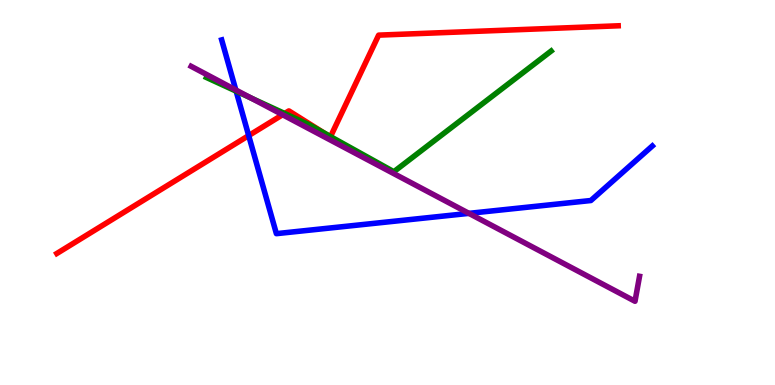[{'lines': ['blue', 'red'], 'intersections': [{'x': 3.21, 'y': 6.48}]}, {'lines': ['green', 'red'], 'intersections': [{'x': 3.67, 'y': 7.05}, {'x': 4.18, 'y': 6.54}, {'x': 4.26, 'y': 6.45}]}, {'lines': ['purple', 'red'], 'intersections': [{'x': 3.65, 'y': 7.02}]}, {'lines': ['blue', 'green'], 'intersections': [{'x': 3.05, 'y': 7.63}]}, {'lines': ['blue', 'purple'], 'intersections': [{'x': 3.04, 'y': 7.66}, {'x': 6.05, 'y': 4.46}]}, {'lines': ['green', 'purple'], 'intersections': [{'x': 3.24, 'y': 7.46}]}]